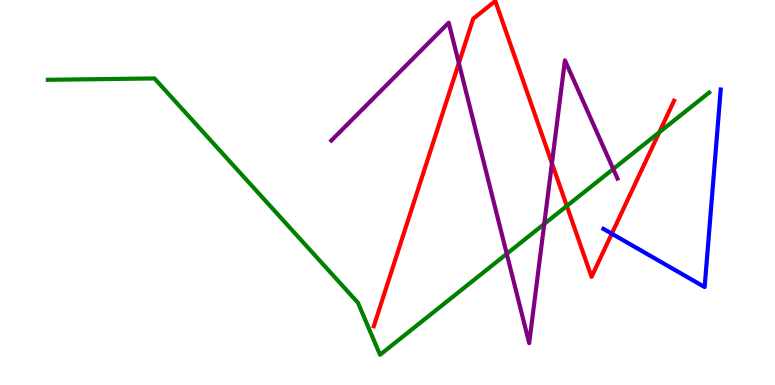[{'lines': ['blue', 'red'], 'intersections': [{'x': 7.89, 'y': 3.93}]}, {'lines': ['green', 'red'], 'intersections': [{'x': 7.31, 'y': 4.65}, {'x': 8.51, 'y': 6.56}]}, {'lines': ['purple', 'red'], 'intersections': [{'x': 5.92, 'y': 8.36}, {'x': 7.12, 'y': 5.76}]}, {'lines': ['blue', 'green'], 'intersections': []}, {'lines': ['blue', 'purple'], 'intersections': []}, {'lines': ['green', 'purple'], 'intersections': [{'x': 6.54, 'y': 3.41}, {'x': 7.02, 'y': 4.18}, {'x': 7.91, 'y': 5.61}]}]